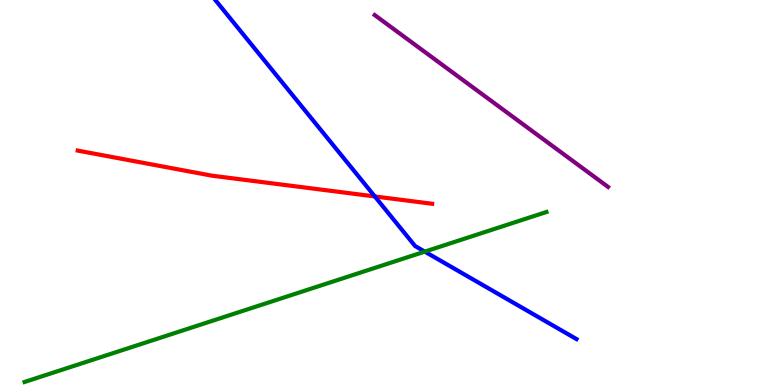[{'lines': ['blue', 'red'], 'intersections': [{'x': 4.84, 'y': 4.9}]}, {'lines': ['green', 'red'], 'intersections': []}, {'lines': ['purple', 'red'], 'intersections': []}, {'lines': ['blue', 'green'], 'intersections': [{'x': 5.48, 'y': 3.46}]}, {'lines': ['blue', 'purple'], 'intersections': []}, {'lines': ['green', 'purple'], 'intersections': []}]